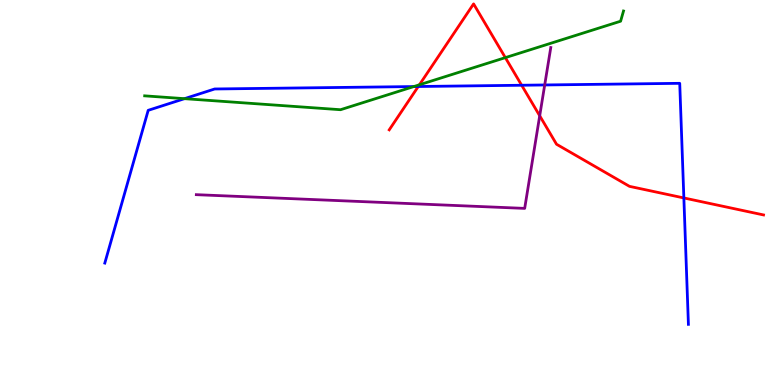[{'lines': ['blue', 'red'], 'intersections': [{'x': 5.4, 'y': 7.75}, {'x': 6.73, 'y': 7.79}, {'x': 8.82, 'y': 4.86}]}, {'lines': ['green', 'red'], 'intersections': [{'x': 5.41, 'y': 7.8}, {'x': 6.52, 'y': 8.5}]}, {'lines': ['purple', 'red'], 'intersections': [{'x': 6.96, 'y': 6.99}]}, {'lines': ['blue', 'green'], 'intersections': [{'x': 2.38, 'y': 7.44}, {'x': 5.34, 'y': 7.75}]}, {'lines': ['blue', 'purple'], 'intersections': [{'x': 7.03, 'y': 7.79}]}, {'lines': ['green', 'purple'], 'intersections': []}]